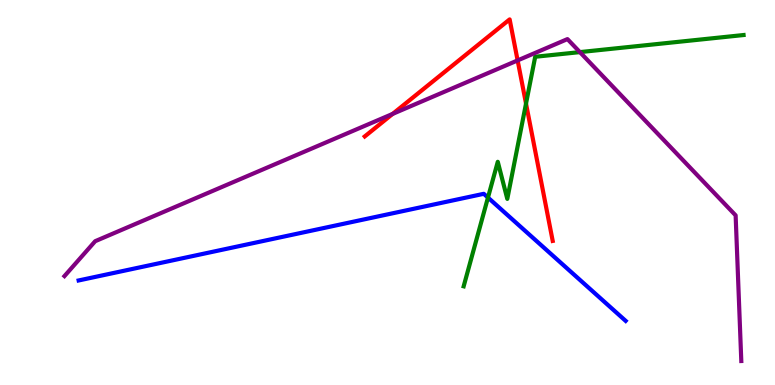[{'lines': ['blue', 'red'], 'intersections': []}, {'lines': ['green', 'red'], 'intersections': [{'x': 6.79, 'y': 7.31}]}, {'lines': ['purple', 'red'], 'intersections': [{'x': 5.07, 'y': 7.04}, {'x': 6.68, 'y': 8.43}]}, {'lines': ['blue', 'green'], 'intersections': [{'x': 6.3, 'y': 4.87}]}, {'lines': ['blue', 'purple'], 'intersections': []}, {'lines': ['green', 'purple'], 'intersections': [{'x': 7.48, 'y': 8.65}]}]